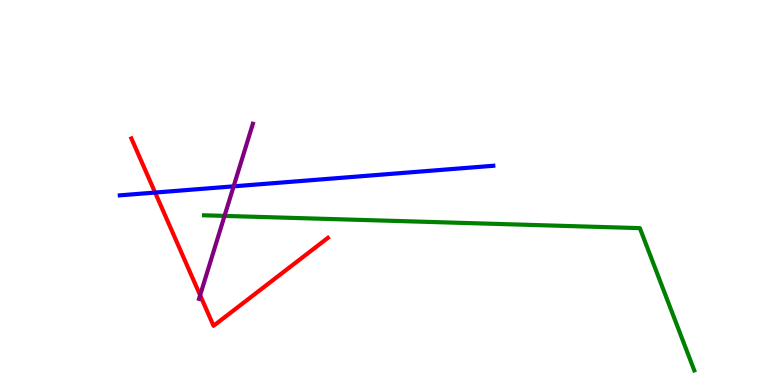[{'lines': ['blue', 'red'], 'intersections': [{'x': 2.0, 'y': 5.0}]}, {'lines': ['green', 'red'], 'intersections': []}, {'lines': ['purple', 'red'], 'intersections': [{'x': 2.58, 'y': 2.33}]}, {'lines': ['blue', 'green'], 'intersections': []}, {'lines': ['blue', 'purple'], 'intersections': [{'x': 3.01, 'y': 5.16}]}, {'lines': ['green', 'purple'], 'intersections': [{'x': 2.9, 'y': 4.39}]}]